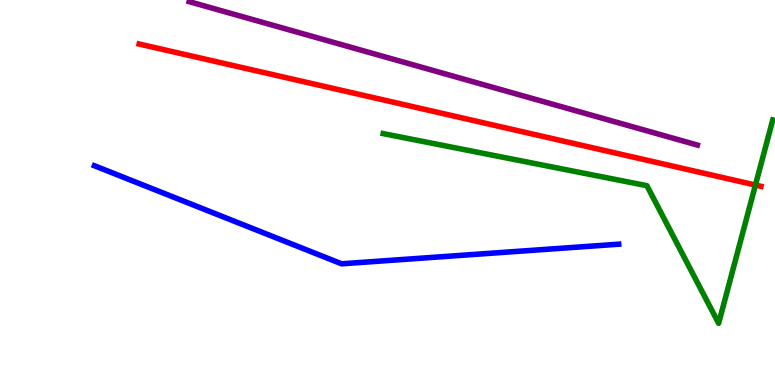[{'lines': ['blue', 'red'], 'intersections': []}, {'lines': ['green', 'red'], 'intersections': [{'x': 9.75, 'y': 5.19}]}, {'lines': ['purple', 'red'], 'intersections': []}, {'lines': ['blue', 'green'], 'intersections': []}, {'lines': ['blue', 'purple'], 'intersections': []}, {'lines': ['green', 'purple'], 'intersections': []}]